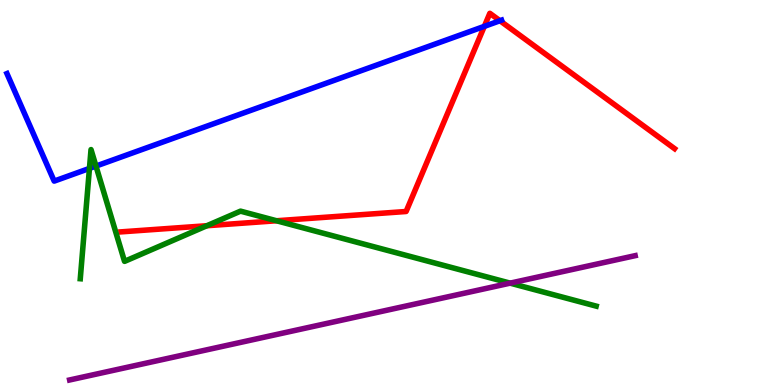[{'lines': ['blue', 'red'], 'intersections': [{'x': 6.25, 'y': 9.32}, {'x': 6.45, 'y': 9.46}]}, {'lines': ['green', 'red'], 'intersections': [{'x': 2.67, 'y': 4.14}, {'x': 3.57, 'y': 4.27}]}, {'lines': ['purple', 'red'], 'intersections': []}, {'lines': ['blue', 'green'], 'intersections': [{'x': 1.15, 'y': 5.63}, {'x': 1.24, 'y': 5.69}]}, {'lines': ['blue', 'purple'], 'intersections': []}, {'lines': ['green', 'purple'], 'intersections': [{'x': 6.58, 'y': 2.65}]}]